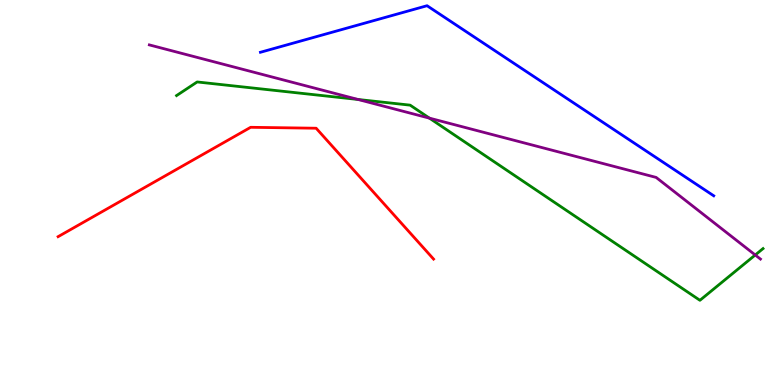[{'lines': ['blue', 'red'], 'intersections': []}, {'lines': ['green', 'red'], 'intersections': []}, {'lines': ['purple', 'red'], 'intersections': []}, {'lines': ['blue', 'green'], 'intersections': []}, {'lines': ['blue', 'purple'], 'intersections': []}, {'lines': ['green', 'purple'], 'intersections': [{'x': 4.62, 'y': 7.42}, {'x': 5.54, 'y': 6.93}, {'x': 9.75, 'y': 3.38}]}]